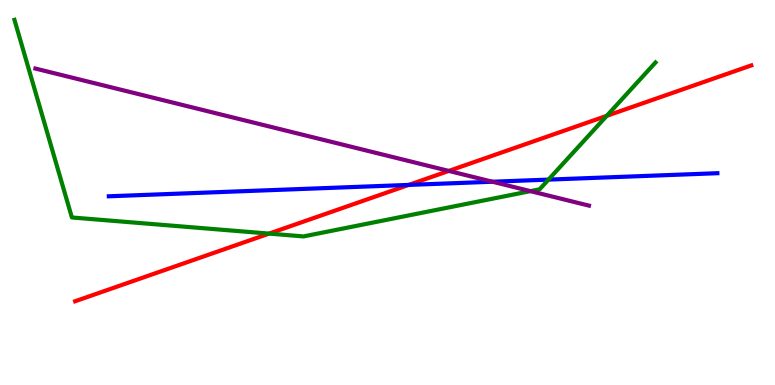[{'lines': ['blue', 'red'], 'intersections': [{'x': 5.27, 'y': 5.2}]}, {'lines': ['green', 'red'], 'intersections': [{'x': 3.47, 'y': 3.93}, {'x': 7.83, 'y': 6.99}]}, {'lines': ['purple', 'red'], 'intersections': [{'x': 5.79, 'y': 5.56}]}, {'lines': ['blue', 'green'], 'intersections': [{'x': 7.08, 'y': 5.33}]}, {'lines': ['blue', 'purple'], 'intersections': [{'x': 6.35, 'y': 5.28}]}, {'lines': ['green', 'purple'], 'intersections': [{'x': 6.84, 'y': 5.04}]}]